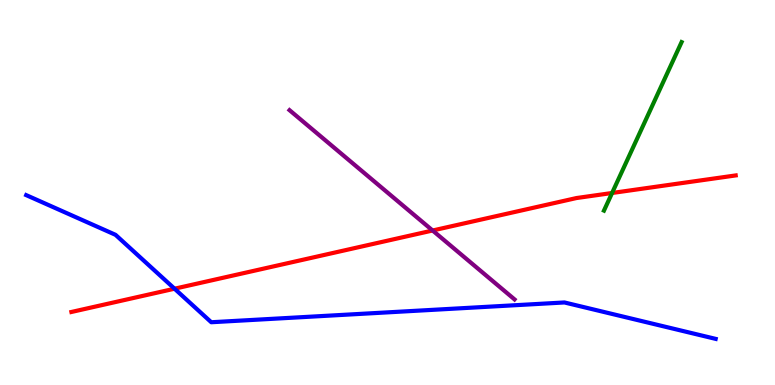[{'lines': ['blue', 'red'], 'intersections': [{'x': 2.25, 'y': 2.5}]}, {'lines': ['green', 'red'], 'intersections': [{'x': 7.9, 'y': 4.99}]}, {'lines': ['purple', 'red'], 'intersections': [{'x': 5.58, 'y': 4.01}]}, {'lines': ['blue', 'green'], 'intersections': []}, {'lines': ['blue', 'purple'], 'intersections': []}, {'lines': ['green', 'purple'], 'intersections': []}]